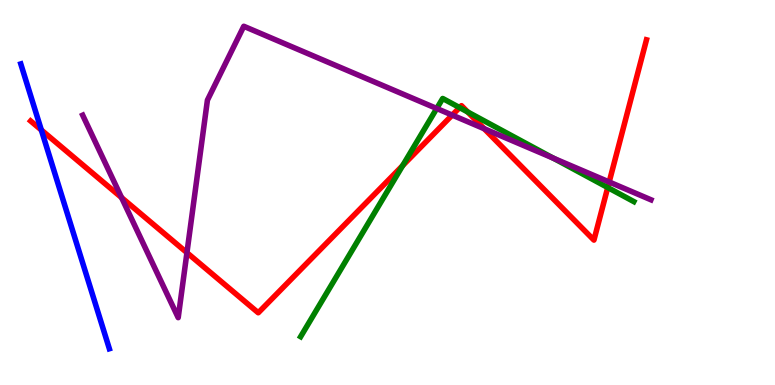[{'lines': ['blue', 'red'], 'intersections': [{'x': 0.533, 'y': 6.62}]}, {'lines': ['green', 'red'], 'intersections': [{'x': 5.2, 'y': 5.7}, {'x': 5.93, 'y': 7.21}, {'x': 6.03, 'y': 7.09}, {'x': 7.84, 'y': 5.13}]}, {'lines': ['purple', 'red'], 'intersections': [{'x': 1.57, 'y': 4.87}, {'x': 2.41, 'y': 3.44}, {'x': 5.83, 'y': 7.01}, {'x': 6.25, 'y': 6.66}, {'x': 7.86, 'y': 5.27}]}, {'lines': ['blue', 'green'], 'intersections': []}, {'lines': ['blue', 'purple'], 'intersections': []}, {'lines': ['green', 'purple'], 'intersections': [{'x': 5.64, 'y': 7.18}, {'x': 7.14, 'y': 5.89}]}]